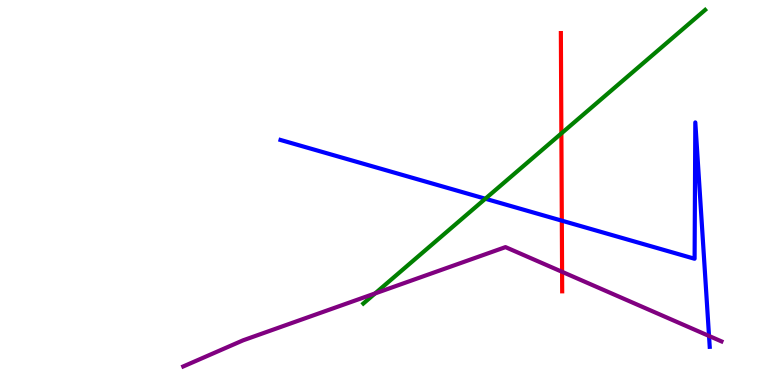[{'lines': ['blue', 'red'], 'intersections': [{'x': 7.25, 'y': 4.27}]}, {'lines': ['green', 'red'], 'intersections': [{'x': 7.24, 'y': 6.53}]}, {'lines': ['purple', 'red'], 'intersections': [{'x': 7.25, 'y': 2.94}]}, {'lines': ['blue', 'green'], 'intersections': [{'x': 6.26, 'y': 4.84}]}, {'lines': ['blue', 'purple'], 'intersections': [{'x': 9.15, 'y': 1.27}]}, {'lines': ['green', 'purple'], 'intersections': [{'x': 4.84, 'y': 2.38}]}]